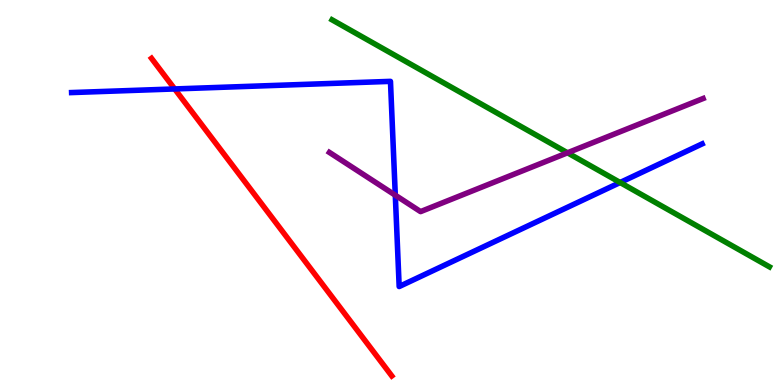[{'lines': ['blue', 'red'], 'intersections': [{'x': 2.25, 'y': 7.69}]}, {'lines': ['green', 'red'], 'intersections': []}, {'lines': ['purple', 'red'], 'intersections': []}, {'lines': ['blue', 'green'], 'intersections': [{'x': 8.0, 'y': 5.26}]}, {'lines': ['blue', 'purple'], 'intersections': [{'x': 5.1, 'y': 4.93}]}, {'lines': ['green', 'purple'], 'intersections': [{'x': 7.32, 'y': 6.03}]}]